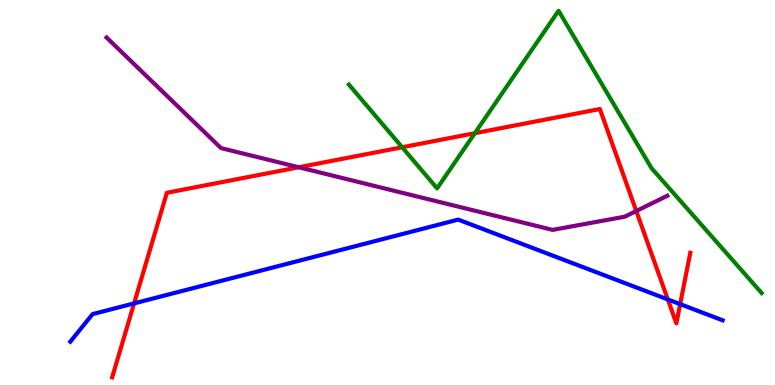[{'lines': ['blue', 'red'], 'intersections': [{'x': 1.73, 'y': 2.12}, {'x': 8.62, 'y': 2.22}, {'x': 8.78, 'y': 2.1}]}, {'lines': ['green', 'red'], 'intersections': [{'x': 5.19, 'y': 6.17}, {'x': 6.13, 'y': 6.54}]}, {'lines': ['purple', 'red'], 'intersections': [{'x': 3.85, 'y': 5.66}, {'x': 8.21, 'y': 4.52}]}, {'lines': ['blue', 'green'], 'intersections': []}, {'lines': ['blue', 'purple'], 'intersections': []}, {'lines': ['green', 'purple'], 'intersections': []}]